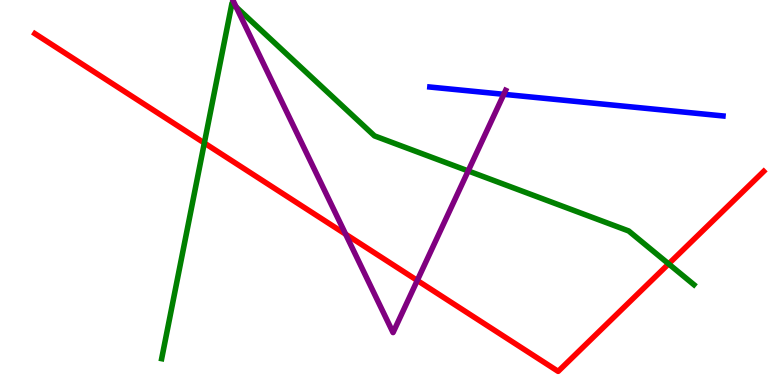[{'lines': ['blue', 'red'], 'intersections': []}, {'lines': ['green', 'red'], 'intersections': [{'x': 2.64, 'y': 6.29}, {'x': 8.63, 'y': 3.15}]}, {'lines': ['purple', 'red'], 'intersections': [{'x': 4.46, 'y': 3.92}, {'x': 5.38, 'y': 2.72}]}, {'lines': ['blue', 'green'], 'intersections': []}, {'lines': ['blue', 'purple'], 'intersections': [{'x': 6.5, 'y': 7.55}]}, {'lines': ['green', 'purple'], 'intersections': [{'x': 3.05, 'y': 9.82}, {'x': 6.04, 'y': 5.56}]}]